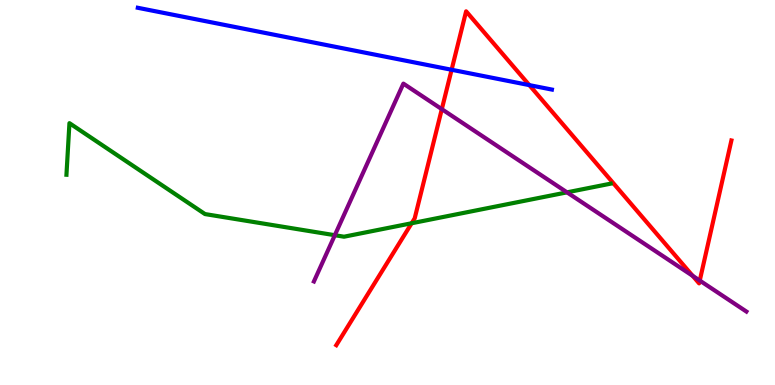[{'lines': ['blue', 'red'], 'intersections': [{'x': 5.83, 'y': 8.19}, {'x': 6.83, 'y': 7.79}]}, {'lines': ['green', 'red'], 'intersections': [{'x': 5.31, 'y': 4.2}]}, {'lines': ['purple', 'red'], 'intersections': [{'x': 5.7, 'y': 7.16}, {'x': 8.94, 'y': 2.83}, {'x': 9.03, 'y': 2.71}]}, {'lines': ['blue', 'green'], 'intersections': []}, {'lines': ['blue', 'purple'], 'intersections': []}, {'lines': ['green', 'purple'], 'intersections': [{'x': 4.32, 'y': 3.89}, {'x': 7.32, 'y': 5.0}]}]